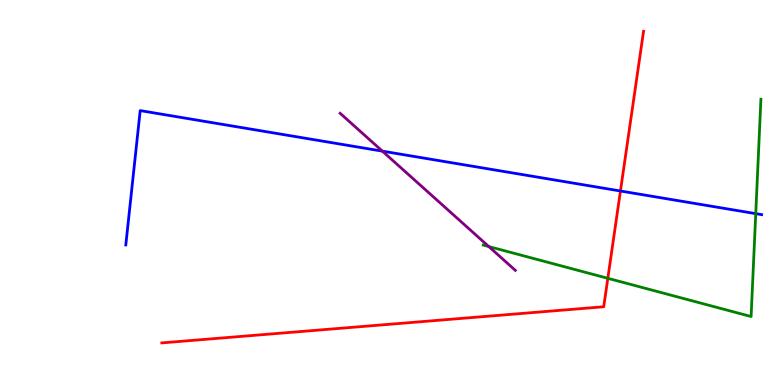[{'lines': ['blue', 'red'], 'intersections': [{'x': 8.01, 'y': 5.04}]}, {'lines': ['green', 'red'], 'intersections': [{'x': 7.84, 'y': 2.77}]}, {'lines': ['purple', 'red'], 'intersections': []}, {'lines': ['blue', 'green'], 'intersections': [{'x': 9.75, 'y': 4.45}]}, {'lines': ['blue', 'purple'], 'intersections': [{'x': 4.93, 'y': 6.07}]}, {'lines': ['green', 'purple'], 'intersections': [{'x': 6.31, 'y': 3.6}]}]